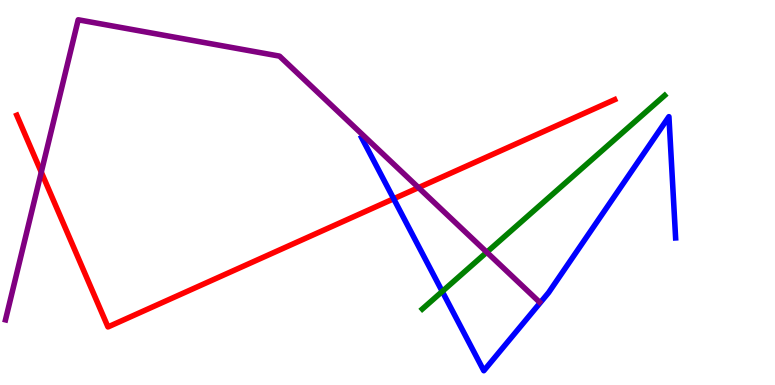[{'lines': ['blue', 'red'], 'intersections': [{'x': 5.08, 'y': 4.84}]}, {'lines': ['green', 'red'], 'intersections': []}, {'lines': ['purple', 'red'], 'intersections': [{'x': 0.533, 'y': 5.53}, {'x': 5.4, 'y': 5.13}]}, {'lines': ['blue', 'green'], 'intersections': [{'x': 5.71, 'y': 2.43}]}, {'lines': ['blue', 'purple'], 'intersections': []}, {'lines': ['green', 'purple'], 'intersections': [{'x': 6.28, 'y': 3.45}]}]